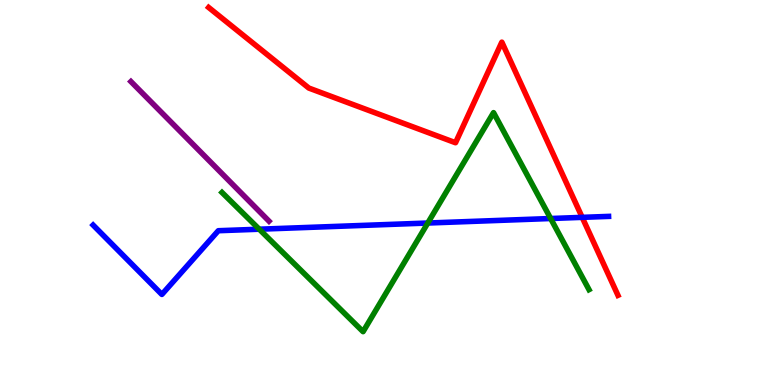[{'lines': ['blue', 'red'], 'intersections': [{'x': 7.51, 'y': 4.35}]}, {'lines': ['green', 'red'], 'intersections': []}, {'lines': ['purple', 'red'], 'intersections': []}, {'lines': ['blue', 'green'], 'intersections': [{'x': 3.35, 'y': 4.05}, {'x': 5.52, 'y': 4.21}, {'x': 7.11, 'y': 4.32}]}, {'lines': ['blue', 'purple'], 'intersections': []}, {'lines': ['green', 'purple'], 'intersections': []}]